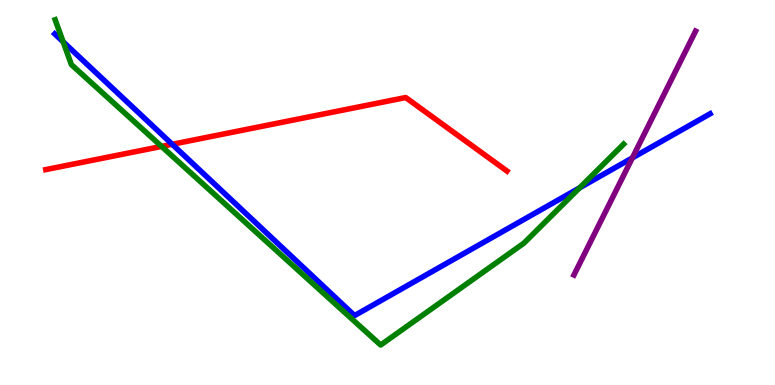[{'lines': ['blue', 'red'], 'intersections': [{'x': 2.22, 'y': 6.25}]}, {'lines': ['green', 'red'], 'intersections': [{'x': 2.08, 'y': 6.2}]}, {'lines': ['purple', 'red'], 'intersections': []}, {'lines': ['blue', 'green'], 'intersections': [{'x': 0.815, 'y': 8.91}, {'x': 7.48, 'y': 5.12}]}, {'lines': ['blue', 'purple'], 'intersections': [{'x': 8.16, 'y': 5.9}]}, {'lines': ['green', 'purple'], 'intersections': []}]